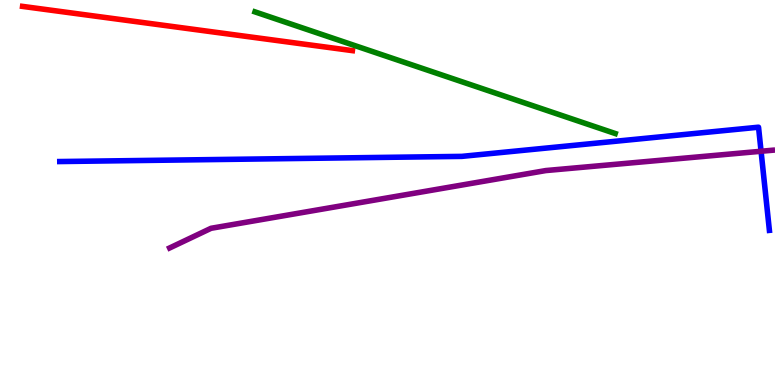[{'lines': ['blue', 'red'], 'intersections': []}, {'lines': ['green', 'red'], 'intersections': []}, {'lines': ['purple', 'red'], 'intersections': []}, {'lines': ['blue', 'green'], 'intersections': []}, {'lines': ['blue', 'purple'], 'intersections': [{'x': 9.82, 'y': 6.07}]}, {'lines': ['green', 'purple'], 'intersections': []}]